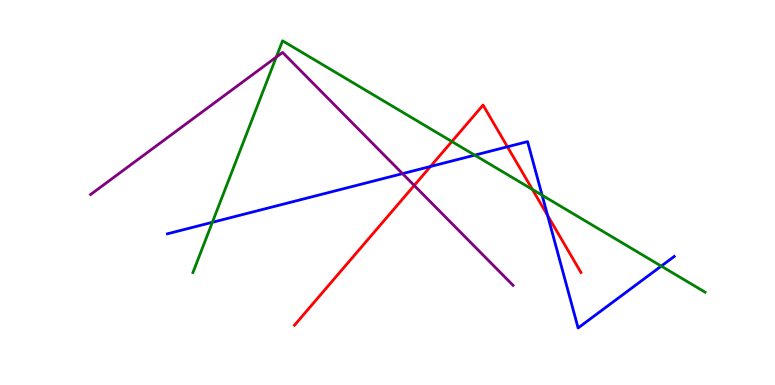[{'lines': ['blue', 'red'], 'intersections': [{'x': 5.55, 'y': 5.68}, {'x': 6.55, 'y': 6.19}, {'x': 7.07, 'y': 4.4}]}, {'lines': ['green', 'red'], 'intersections': [{'x': 5.83, 'y': 6.32}, {'x': 6.87, 'y': 5.08}]}, {'lines': ['purple', 'red'], 'intersections': [{'x': 5.34, 'y': 5.18}]}, {'lines': ['blue', 'green'], 'intersections': [{'x': 2.74, 'y': 4.23}, {'x': 6.13, 'y': 5.97}, {'x': 7.0, 'y': 4.93}, {'x': 8.53, 'y': 3.09}]}, {'lines': ['blue', 'purple'], 'intersections': [{'x': 5.19, 'y': 5.49}]}, {'lines': ['green', 'purple'], 'intersections': [{'x': 3.56, 'y': 8.52}]}]